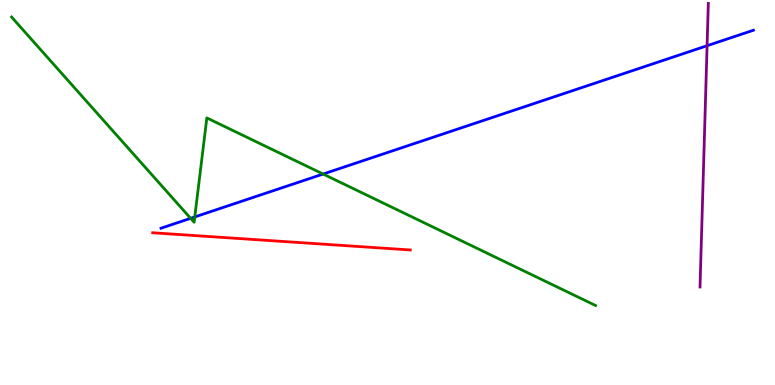[{'lines': ['blue', 'red'], 'intersections': []}, {'lines': ['green', 'red'], 'intersections': []}, {'lines': ['purple', 'red'], 'intersections': []}, {'lines': ['blue', 'green'], 'intersections': [{'x': 2.46, 'y': 4.33}, {'x': 2.51, 'y': 4.37}, {'x': 4.17, 'y': 5.48}]}, {'lines': ['blue', 'purple'], 'intersections': [{'x': 9.12, 'y': 8.81}]}, {'lines': ['green', 'purple'], 'intersections': []}]